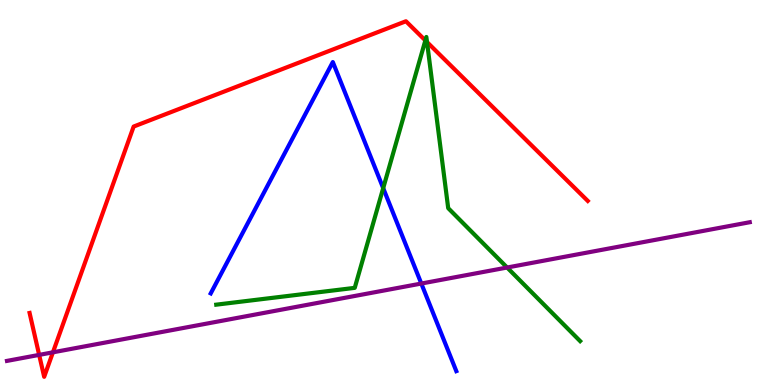[{'lines': ['blue', 'red'], 'intersections': []}, {'lines': ['green', 'red'], 'intersections': [{'x': 5.49, 'y': 8.95}, {'x': 5.51, 'y': 8.91}]}, {'lines': ['purple', 'red'], 'intersections': [{'x': 0.505, 'y': 0.782}, {'x': 0.683, 'y': 0.849}]}, {'lines': ['blue', 'green'], 'intersections': [{'x': 4.94, 'y': 5.11}]}, {'lines': ['blue', 'purple'], 'intersections': [{'x': 5.44, 'y': 2.64}]}, {'lines': ['green', 'purple'], 'intersections': [{'x': 6.54, 'y': 3.05}]}]